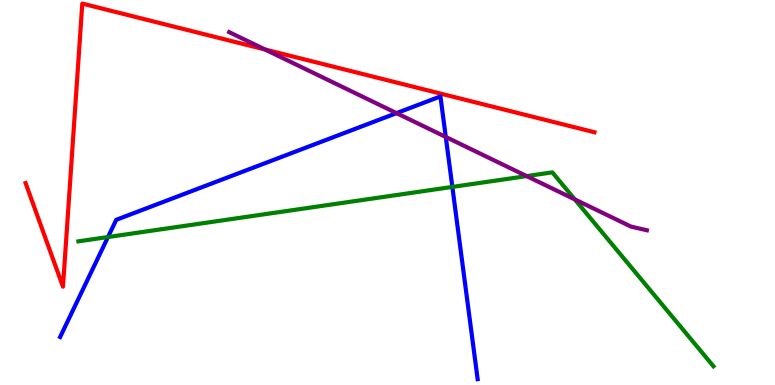[{'lines': ['blue', 'red'], 'intersections': []}, {'lines': ['green', 'red'], 'intersections': []}, {'lines': ['purple', 'red'], 'intersections': [{'x': 3.42, 'y': 8.71}]}, {'lines': ['blue', 'green'], 'intersections': [{'x': 1.39, 'y': 3.84}, {'x': 5.84, 'y': 5.15}]}, {'lines': ['blue', 'purple'], 'intersections': [{'x': 5.12, 'y': 7.06}, {'x': 5.75, 'y': 6.44}]}, {'lines': ['green', 'purple'], 'intersections': [{'x': 6.8, 'y': 5.43}, {'x': 7.42, 'y': 4.82}]}]